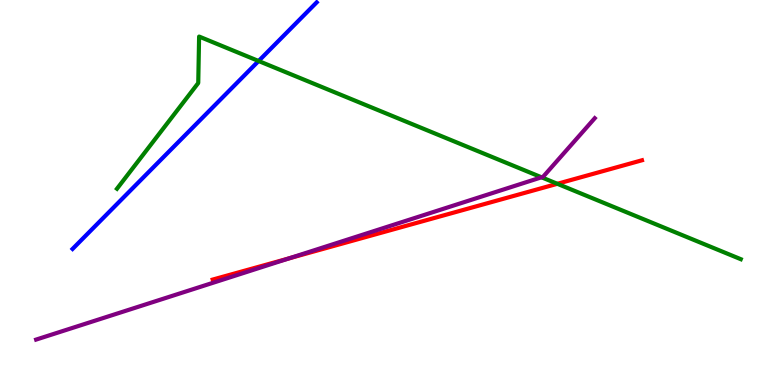[{'lines': ['blue', 'red'], 'intersections': []}, {'lines': ['green', 'red'], 'intersections': [{'x': 7.19, 'y': 5.23}]}, {'lines': ['purple', 'red'], 'intersections': [{'x': 3.73, 'y': 3.29}]}, {'lines': ['blue', 'green'], 'intersections': [{'x': 3.34, 'y': 8.42}]}, {'lines': ['blue', 'purple'], 'intersections': []}, {'lines': ['green', 'purple'], 'intersections': [{'x': 6.99, 'y': 5.4}]}]